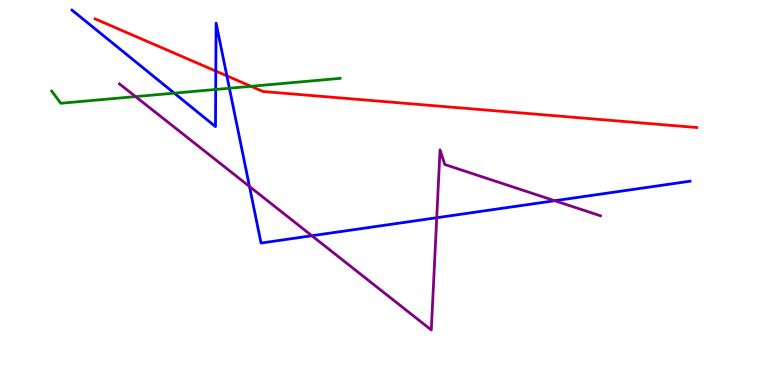[{'lines': ['blue', 'red'], 'intersections': [{'x': 2.78, 'y': 8.15}, {'x': 2.93, 'y': 8.03}]}, {'lines': ['green', 'red'], 'intersections': [{'x': 3.24, 'y': 7.76}]}, {'lines': ['purple', 'red'], 'intersections': []}, {'lines': ['blue', 'green'], 'intersections': [{'x': 2.25, 'y': 7.58}, {'x': 2.78, 'y': 7.68}, {'x': 2.96, 'y': 7.71}]}, {'lines': ['blue', 'purple'], 'intersections': [{'x': 3.22, 'y': 5.16}, {'x': 4.02, 'y': 3.88}, {'x': 5.64, 'y': 4.34}, {'x': 7.16, 'y': 4.79}]}, {'lines': ['green', 'purple'], 'intersections': [{'x': 1.75, 'y': 7.49}]}]